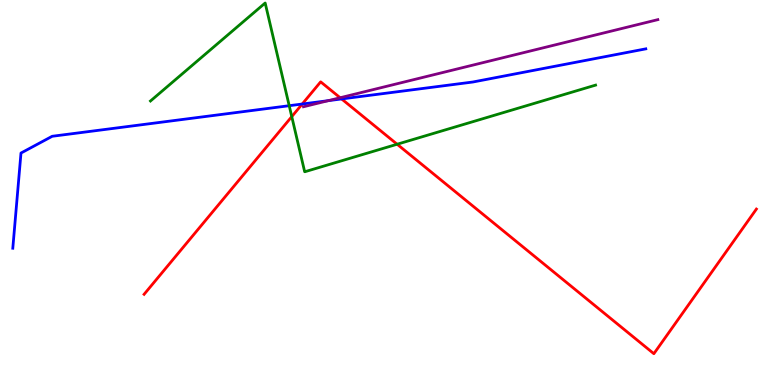[{'lines': ['blue', 'red'], 'intersections': [{'x': 3.9, 'y': 7.3}, {'x': 4.41, 'y': 7.43}]}, {'lines': ['green', 'red'], 'intersections': [{'x': 3.76, 'y': 6.97}, {'x': 5.12, 'y': 6.25}]}, {'lines': ['purple', 'red'], 'intersections': [{'x': 4.39, 'y': 7.46}]}, {'lines': ['blue', 'green'], 'intersections': [{'x': 3.73, 'y': 7.25}]}, {'lines': ['blue', 'purple'], 'intersections': [{'x': 4.24, 'y': 7.39}]}, {'lines': ['green', 'purple'], 'intersections': []}]